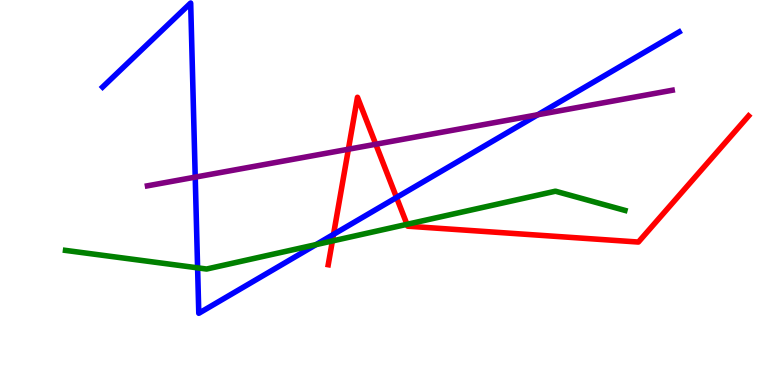[{'lines': ['blue', 'red'], 'intersections': [{'x': 4.3, 'y': 3.91}, {'x': 5.12, 'y': 4.87}]}, {'lines': ['green', 'red'], 'intersections': [{'x': 4.29, 'y': 3.74}, {'x': 5.25, 'y': 4.17}]}, {'lines': ['purple', 'red'], 'intersections': [{'x': 4.5, 'y': 6.12}, {'x': 4.85, 'y': 6.25}]}, {'lines': ['blue', 'green'], 'intersections': [{'x': 2.55, 'y': 3.04}, {'x': 4.08, 'y': 3.65}]}, {'lines': ['blue', 'purple'], 'intersections': [{'x': 2.52, 'y': 5.4}, {'x': 6.94, 'y': 7.02}]}, {'lines': ['green', 'purple'], 'intersections': []}]